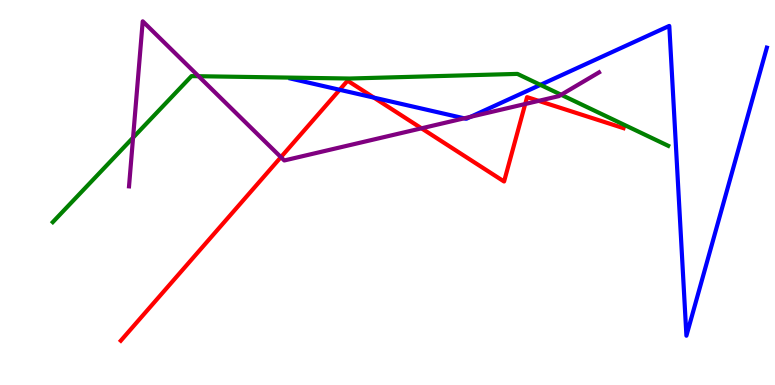[{'lines': ['blue', 'red'], 'intersections': [{'x': 4.38, 'y': 7.67}, {'x': 4.82, 'y': 7.46}]}, {'lines': ['green', 'red'], 'intersections': []}, {'lines': ['purple', 'red'], 'intersections': [{'x': 3.62, 'y': 5.92}, {'x': 5.44, 'y': 6.67}, {'x': 6.78, 'y': 7.3}, {'x': 6.95, 'y': 7.38}]}, {'lines': ['blue', 'green'], 'intersections': [{'x': 6.97, 'y': 7.8}]}, {'lines': ['blue', 'purple'], 'intersections': [{'x': 5.99, 'y': 6.93}, {'x': 6.07, 'y': 6.97}]}, {'lines': ['green', 'purple'], 'intersections': [{'x': 1.72, 'y': 6.43}, {'x': 2.56, 'y': 8.02}, {'x': 7.24, 'y': 7.54}]}]